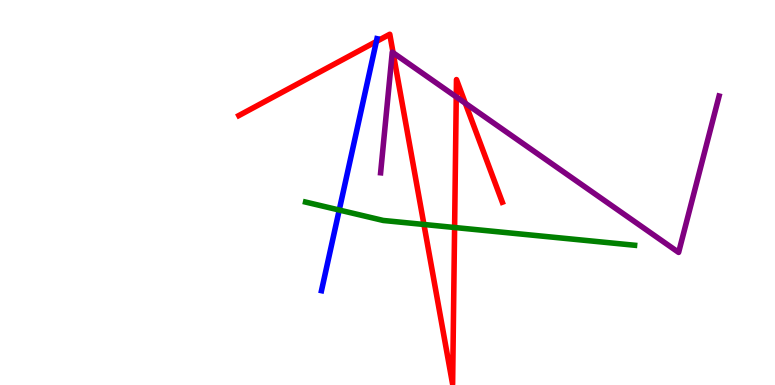[{'lines': ['blue', 'red'], 'intersections': [{'x': 4.86, 'y': 8.92}]}, {'lines': ['green', 'red'], 'intersections': [{'x': 5.47, 'y': 4.17}, {'x': 5.87, 'y': 4.09}]}, {'lines': ['purple', 'red'], 'intersections': [{'x': 5.07, 'y': 8.63}, {'x': 5.89, 'y': 7.48}, {'x': 6.0, 'y': 7.32}]}, {'lines': ['blue', 'green'], 'intersections': [{'x': 4.38, 'y': 4.54}]}, {'lines': ['blue', 'purple'], 'intersections': []}, {'lines': ['green', 'purple'], 'intersections': []}]